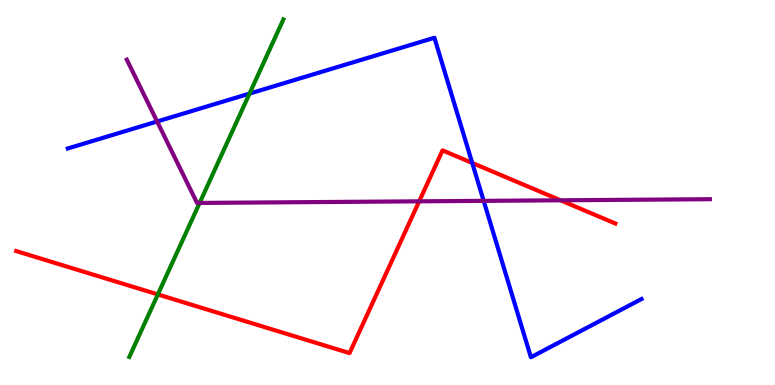[{'lines': ['blue', 'red'], 'intersections': [{'x': 6.09, 'y': 5.77}]}, {'lines': ['green', 'red'], 'intersections': [{'x': 2.04, 'y': 2.35}]}, {'lines': ['purple', 'red'], 'intersections': [{'x': 5.41, 'y': 4.77}, {'x': 7.23, 'y': 4.8}]}, {'lines': ['blue', 'green'], 'intersections': [{'x': 3.22, 'y': 7.57}]}, {'lines': ['blue', 'purple'], 'intersections': [{'x': 2.03, 'y': 6.84}, {'x': 6.24, 'y': 4.78}]}, {'lines': ['green', 'purple'], 'intersections': [{'x': 2.58, 'y': 4.73}]}]